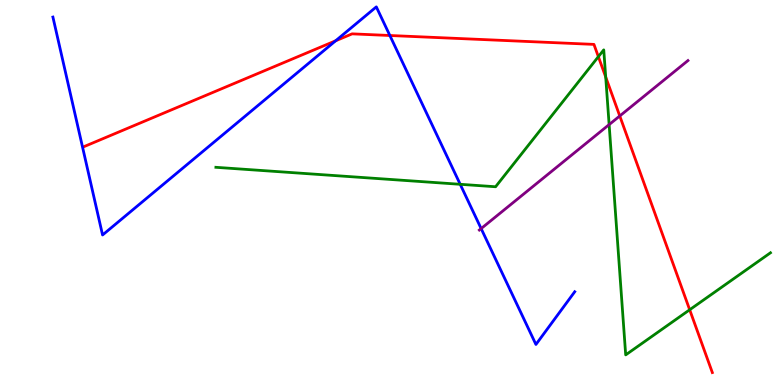[{'lines': ['blue', 'red'], 'intersections': [{'x': 4.33, 'y': 8.94}, {'x': 5.03, 'y': 9.08}]}, {'lines': ['green', 'red'], 'intersections': [{'x': 7.72, 'y': 8.53}, {'x': 7.82, 'y': 8.0}, {'x': 8.9, 'y': 1.95}]}, {'lines': ['purple', 'red'], 'intersections': [{'x': 8.0, 'y': 6.99}]}, {'lines': ['blue', 'green'], 'intersections': [{'x': 5.94, 'y': 5.21}]}, {'lines': ['blue', 'purple'], 'intersections': [{'x': 6.21, 'y': 4.06}]}, {'lines': ['green', 'purple'], 'intersections': [{'x': 7.86, 'y': 6.76}]}]